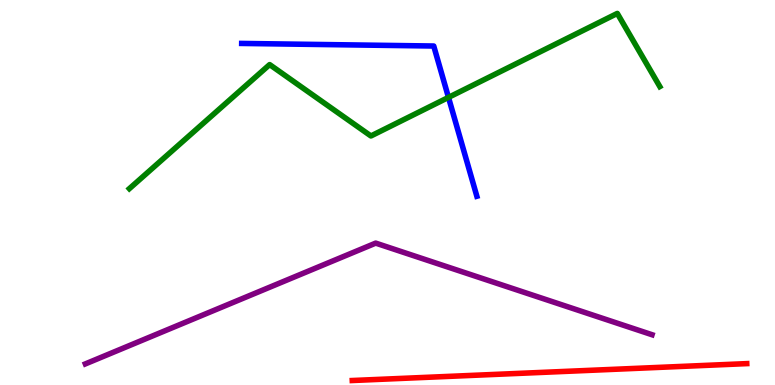[{'lines': ['blue', 'red'], 'intersections': []}, {'lines': ['green', 'red'], 'intersections': []}, {'lines': ['purple', 'red'], 'intersections': []}, {'lines': ['blue', 'green'], 'intersections': [{'x': 5.79, 'y': 7.47}]}, {'lines': ['blue', 'purple'], 'intersections': []}, {'lines': ['green', 'purple'], 'intersections': []}]